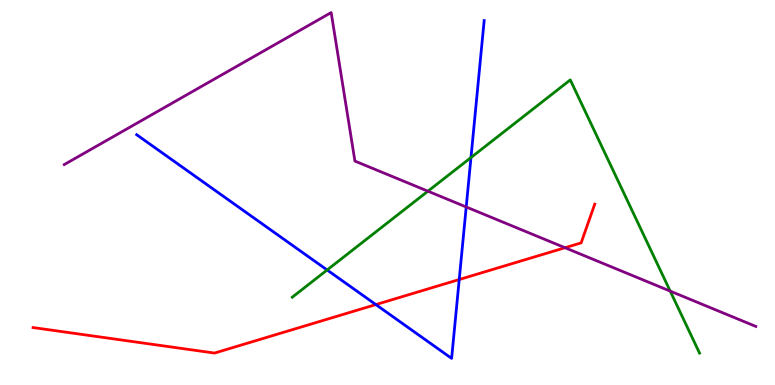[{'lines': ['blue', 'red'], 'intersections': [{'x': 4.85, 'y': 2.09}, {'x': 5.93, 'y': 2.74}]}, {'lines': ['green', 'red'], 'intersections': []}, {'lines': ['purple', 'red'], 'intersections': [{'x': 7.29, 'y': 3.57}]}, {'lines': ['blue', 'green'], 'intersections': [{'x': 4.22, 'y': 2.99}, {'x': 6.08, 'y': 5.91}]}, {'lines': ['blue', 'purple'], 'intersections': [{'x': 6.02, 'y': 4.62}]}, {'lines': ['green', 'purple'], 'intersections': [{'x': 5.52, 'y': 5.03}, {'x': 8.65, 'y': 2.44}]}]